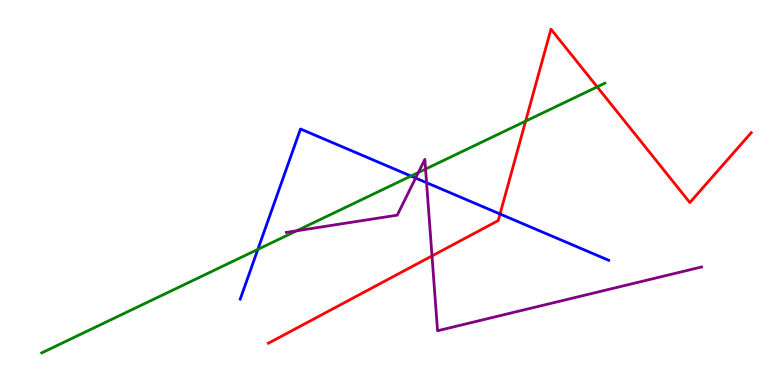[{'lines': ['blue', 'red'], 'intersections': [{'x': 6.45, 'y': 4.44}]}, {'lines': ['green', 'red'], 'intersections': [{'x': 6.78, 'y': 6.85}, {'x': 7.71, 'y': 7.74}]}, {'lines': ['purple', 'red'], 'intersections': [{'x': 5.57, 'y': 3.35}]}, {'lines': ['blue', 'green'], 'intersections': [{'x': 3.33, 'y': 3.52}, {'x': 5.3, 'y': 5.43}]}, {'lines': ['blue', 'purple'], 'intersections': [{'x': 5.36, 'y': 5.38}, {'x': 5.5, 'y': 5.25}]}, {'lines': ['green', 'purple'], 'intersections': [{'x': 3.83, 'y': 4.01}, {'x': 5.4, 'y': 5.52}, {'x': 5.49, 'y': 5.61}]}]